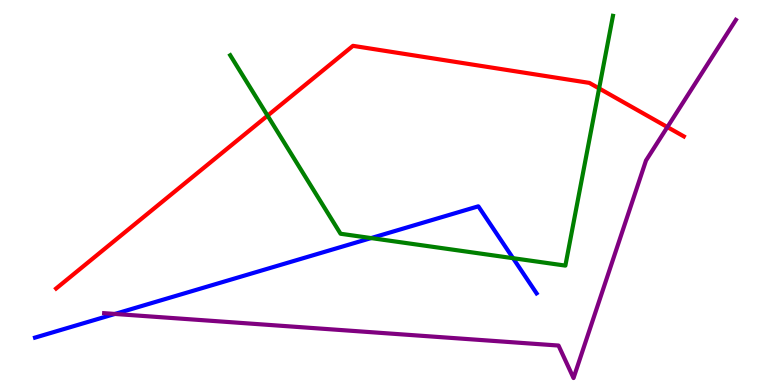[{'lines': ['blue', 'red'], 'intersections': []}, {'lines': ['green', 'red'], 'intersections': [{'x': 3.45, 'y': 7.0}, {'x': 7.73, 'y': 7.7}]}, {'lines': ['purple', 'red'], 'intersections': [{'x': 8.61, 'y': 6.7}]}, {'lines': ['blue', 'green'], 'intersections': [{'x': 4.79, 'y': 3.82}, {'x': 6.62, 'y': 3.29}]}, {'lines': ['blue', 'purple'], 'intersections': [{'x': 1.48, 'y': 1.85}]}, {'lines': ['green', 'purple'], 'intersections': []}]